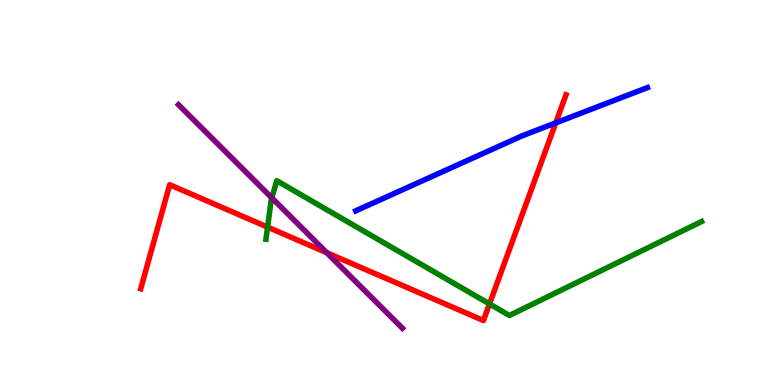[{'lines': ['blue', 'red'], 'intersections': [{'x': 7.17, 'y': 6.81}]}, {'lines': ['green', 'red'], 'intersections': [{'x': 3.45, 'y': 4.1}, {'x': 6.32, 'y': 2.11}]}, {'lines': ['purple', 'red'], 'intersections': [{'x': 4.22, 'y': 3.44}]}, {'lines': ['blue', 'green'], 'intersections': []}, {'lines': ['blue', 'purple'], 'intersections': []}, {'lines': ['green', 'purple'], 'intersections': [{'x': 3.51, 'y': 4.86}]}]